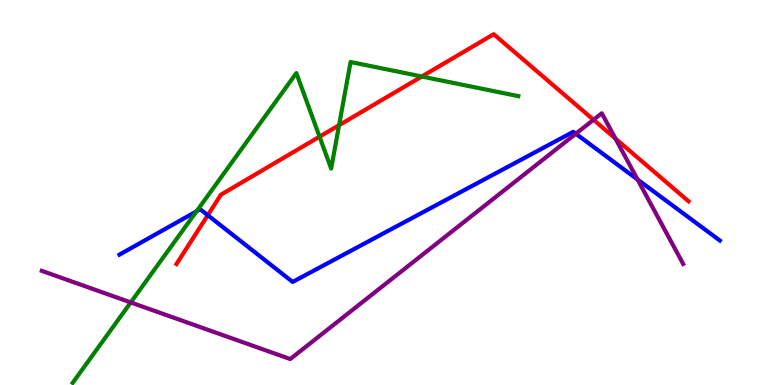[{'lines': ['blue', 'red'], 'intersections': [{'x': 2.68, 'y': 4.41}]}, {'lines': ['green', 'red'], 'intersections': [{'x': 4.12, 'y': 6.45}, {'x': 4.38, 'y': 6.75}, {'x': 5.44, 'y': 8.01}]}, {'lines': ['purple', 'red'], 'intersections': [{'x': 7.66, 'y': 6.89}, {'x': 7.94, 'y': 6.4}]}, {'lines': ['blue', 'green'], 'intersections': [{'x': 2.54, 'y': 4.51}]}, {'lines': ['blue', 'purple'], 'intersections': [{'x': 7.43, 'y': 6.53}, {'x': 8.23, 'y': 5.34}]}, {'lines': ['green', 'purple'], 'intersections': [{'x': 1.69, 'y': 2.14}]}]